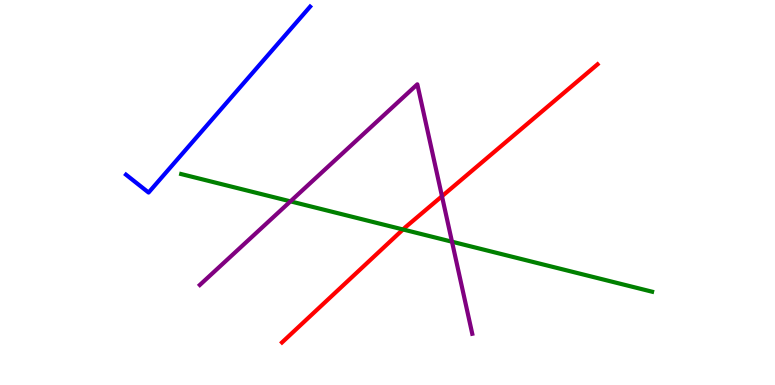[{'lines': ['blue', 'red'], 'intersections': []}, {'lines': ['green', 'red'], 'intersections': [{'x': 5.2, 'y': 4.04}]}, {'lines': ['purple', 'red'], 'intersections': [{'x': 5.7, 'y': 4.9}]}, {'lines': ['blue', 'green'], 'intersections': []}, {'lines': ['blue', 'purple'], 'intersections': []}, {'lines': ['green', 'purple'], 'intersections': [{'x': 3.75, 'y': 4.77}, {'x': 5.83, 'y': 3.72}]}]